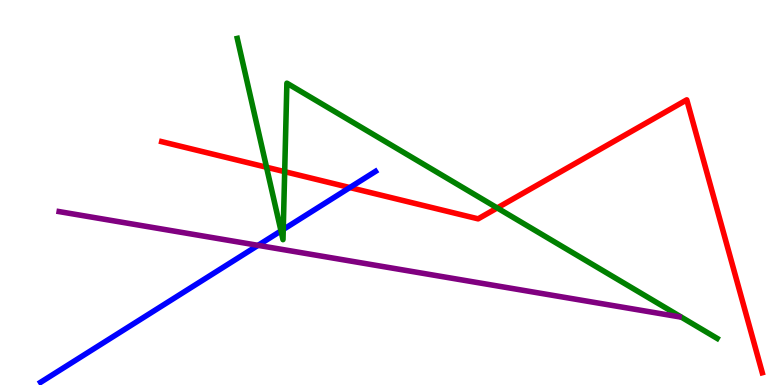[{'lines': ['blue', 'red'], 'intersections': [{'x': 4.51, 'y': 5.13}]}, {'lines': ['green', 'red'], 'intersections': [{'x': 3.44, 'y': 5.66}, {'x': 3.67, 'y': 5.54}, {'x': 6.42, 'y': 4.6}]}, {'lines': ['purple', 'red'], 'intersections': []}, {'lines': ['blue', 'green'], 'intersections': [{'x': 3.63, 'y': 4.0}, {'x': 3.65, 'y': 4.04}]}, {'lines': ['blue', 'purple'], 'intersections': [{'x': 3.33, 'y': 3.63}]}, {'lines': ['green', 'purple'], 'intersections': []}]